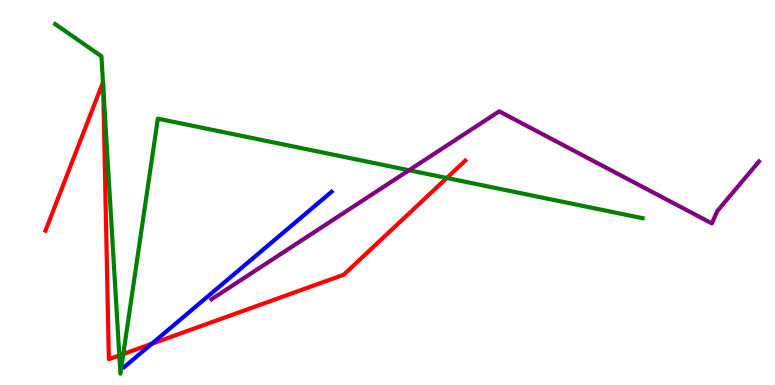[{'lines': ['blue', 'red'], 'intersections': [{'x': 1.96, 'y': 1.07}]}, {'lines': ['green', 'red'], 'intersections': [{'x': 1.33, 'y': 7.86}, {'x': 1.33, 'y': 7.8}, {'x': 1.54, 'y': 0.768}, {'x': 1.59, 'y': 0.805}, {'x': 5.77, 'y': 5.38}]}, {'lines': ['purple', 'red'], 'intersections': []}, {'lines': ['blue', 'green'], 'intersections': []}, {'lines': ['blue', 'purple'], 'intersections': []}, {'lines': ['green', 'purple'], 'intersections': [{'x': 5.28, 'y': 5.58}]}]